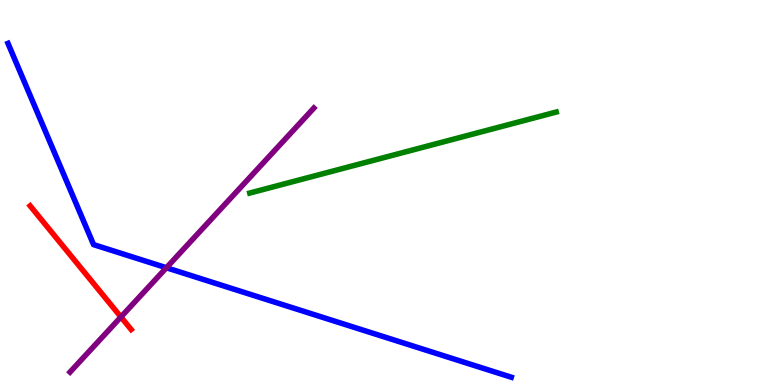[{'lines': ['blue', 'red'], 'intersections': []}, {'lines': ['green', 'red'], 'intersections': []}, {'lines': ['purple', 'red'], 'intersections': [{'x': 1.56, 'y': 1.77}]}, {'lines': ['blue', 'green'], 'intersections': []}, {'lines': ['blue', 'purple'], 'intersections': [{'x': 2.15, 'y': 3.05}]}, {'lines': ['green', 'purple'], 'intersections': []}]